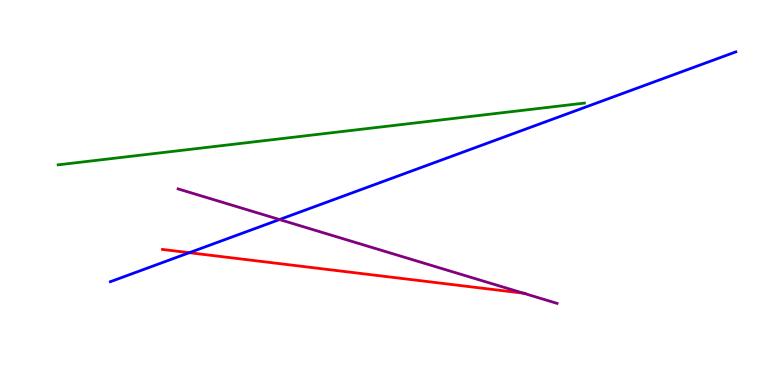[{'lines': ['blue', 'red'], 'intersections': [{'x': 2.44, 'y': 3.44}]}, {'lines': ['green', 'red'], 'intersections': []}, {'lines': ['purple', 'red'], 'intersections': [{'x': 6.75, 'y': 2.38}]}, {'lines': ['blue', 'green'], 'intersections': []}, {'lines': ['blue', 'purple'], 'intersections': [{'x': 3.61, 'y': 4.3}]}, {'lines': ['green', 'purple'], 'intersections': []}]